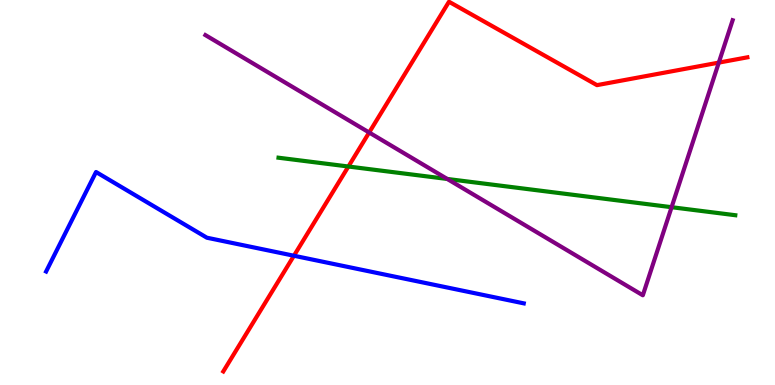[{'lines': ['blue', 'red'], 'intersections': [{'x': 3.79, 'y': 3.36}]}, {'lines': ['green', 'red'], 'intersections': [{'x': 4.5, 'y': 5.68}]}, {'lines': ['purple', 'red'], 'intersections': [{'x': 4.76, 'y': 6.56}, {'x': 9.27, 'y': 8.37}]}, {'lines': ['blue', 'green'], 'intersections': []}, {'lines': ['blue', 'purple'], 'intersections': []}, {'lines': ['green', 'purple'], 'intersections': [{'x': 5.77, 'y': 5.35}, {'x': 8.67, 'y': 4.62}]}]